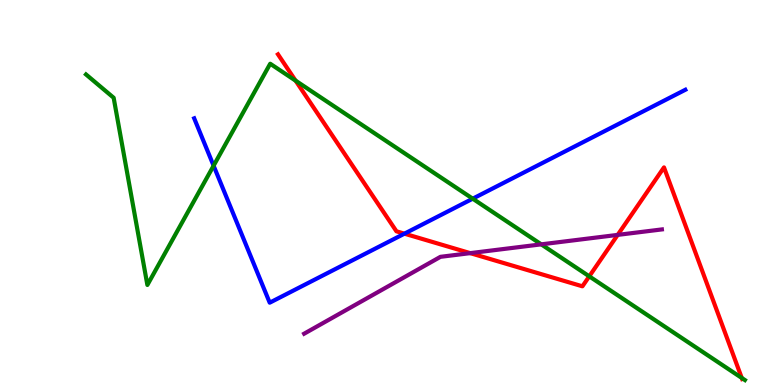[{'lines': ['blue', 'red'], 'intersections': [{'x': 5.22, 'y': 3.93}]}, {'lines': ['green', 'red'], 'intersections': [{'x': 3.81, 'y': 7.9}, {'x': 7.6, 'y': 2.82}, {'x': 9.57, 'y': 0.183}]}, {'lines': ['purple', 'red'], 'intersections': [{'x': 6.07, 'y': 3.43}, {'x': 7.97, 'y': 3.9}]}, {'lines': ['blue', 'green'], 'intersections': [{'x': 2.76, 'y': 5.7}, {'x': 6.1, 'y': 4.84}]}, {'lines': ['blue', 'purple'], 'intersections': []}, {'lines': ['green', 'purple'], 'intersections': [{'x': 6.98, 'y': 3.65}]}]